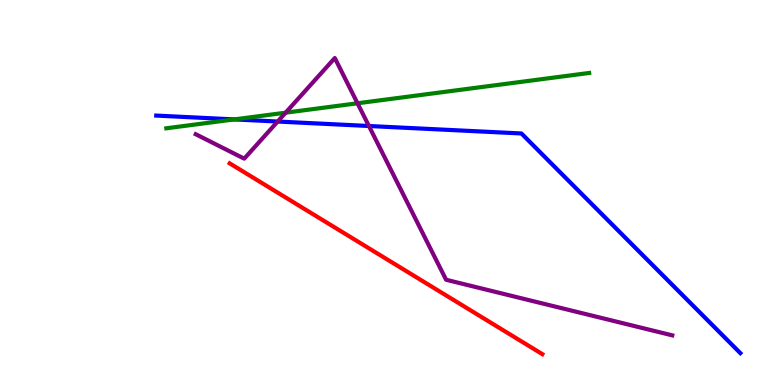[{'lines': ['blue', 'red'], 'intersections': []}, {'lines': ['green', 'red'], 'intersections': []}, {'lines': ['purple', 'red'], 'intersections': []}, {'lines': ['blue', 'green'], 'intersections': [{'x': 3.02, 'y': 6.9}]}, {'lines': ['blue', 'purple'], 'intersections': [{'x': 3.58, 'y': 6.84}, {'x': 4.76, 'y': 6.73}]}, {'lines': ['green', 'purple'], 'intersections': [{'x': 3.69, 'y': 7.07}, {'x': 4.61, 'y': 7.32}]}]